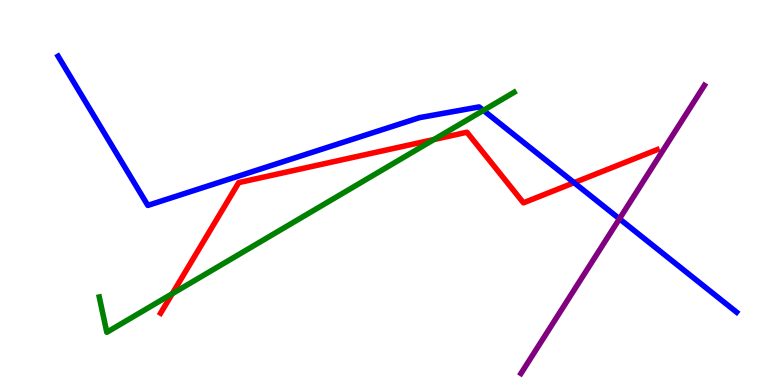[{'lines': ['blue', 'red'], 'intersections': [{'x': 7.41, 'y': 5.26}]}, {'lines': ['green', 'red'], 'intersections': [{'x': 2.22, 'y': 2.37}, {'x': 5.6, 'y': 6.38}]}, {'lines': ['purple', 'red'], 'intersections': []}, {'lines': ['blue', 'green'], 'intersections': [{'x': 6.24, 'y': 7.13}]}, {'lines': ['blue', 'purple'], 'intersections': [{'x': 7.99, 'y': 4.32}]}, {'lines': ['green', 'purple'], 'intersections': []}]